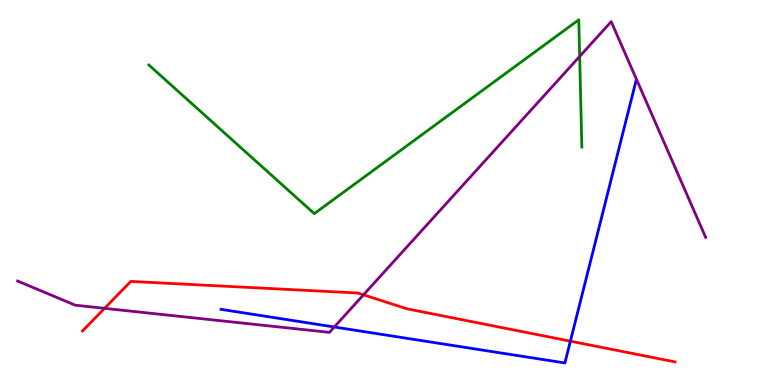[{'lines': ['blue', 'red'], 'intersections': [{'x': 7.36, 'y': 1.14}]}, {'lines': ['green', 'red'], 'intersections': []}, {'lines': ['purple', 'red'], 'intersections': [{'x': 1.35, 'y': 1.99}, {'x': 4.69, 'y': 2.34}]}, {'lines': ['blue', 'green'], 'intersections': []}, {'lines': ['blue', 'purple'], 'intersections': [{'x': 4.31, 'y': 1.51}]}, {'lines': ['green', 'purple'], 'intersections': [{'x': 7.48, 'y': 8.53}]}]